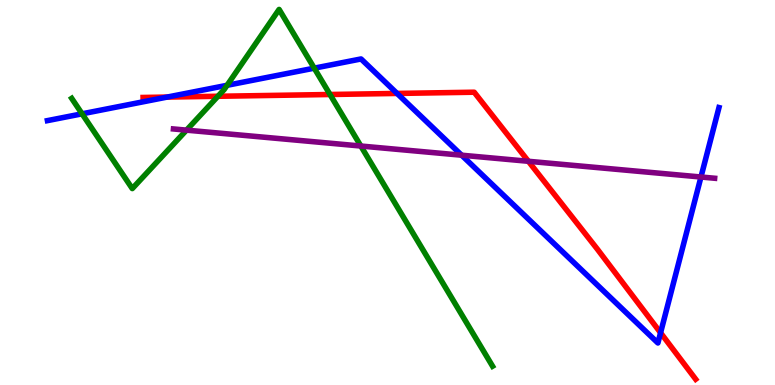[{'lines': ['blue', 'red'], 'intersections': [{'x': 2.16, 'y': 7.48}, {'x': 5.12, 'y': 7.57}, {'x': 8.52, 'y': 1.36}]}, {'lines': ['green', 'red'], 'intersections': [{'x': 2.81, 'y': 7.5}, {'x': 4.26, 'y': 7.55}]}, {'lines': ['purple', 'red'], 'intersections': [{'x': 6.82, 'y': 5.81}]}, {'lines': ['blue', 'green'], 'intersections': [{'x': 1.06, 'y': 7.04}, {'x': 2.93, 'y': 7.78}, {'x': 4.05, 'y': 8.23}]}, {'lines': ['blue', 'purple'], 'intersections': [{'x': 5.96, 'y': 5.97}, {'x': 9.04, 'y': 5.4}]}, {'lines': ['green', 'purple'], 'intersections': [{'x': 2.41, 'y': 6.62}, {'x': 4.66, 'y': 6.21}]}]